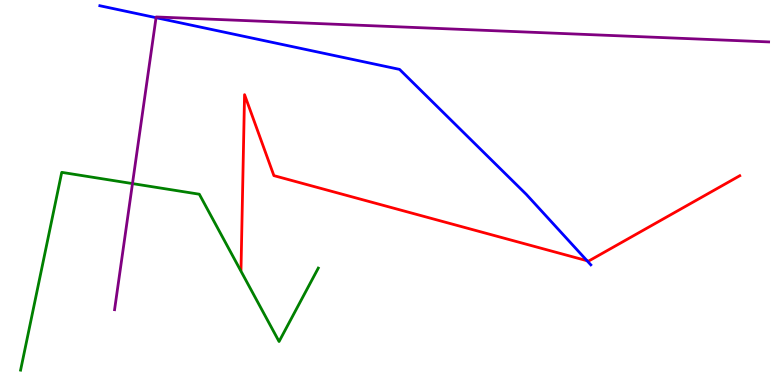[{'lines': ['blue', 'red'], 'intersections': [{'x': 7.57, 'y': 3.23}]}, {'lines': ['green', 'red'], 'intersections': []}, {'lines': ['purple', 'red'], 'intersections': []}, {'lines': ['blue', 'green'], 'intersections': []}, {'lines': ['blue', 'purple'], 'intersections': [{'x': 2.01, 'y': 9.54}]}, {'lines': ['green', 'purple'], 'intersections': [{'x': 1.71, 'y': 5.23}]}]